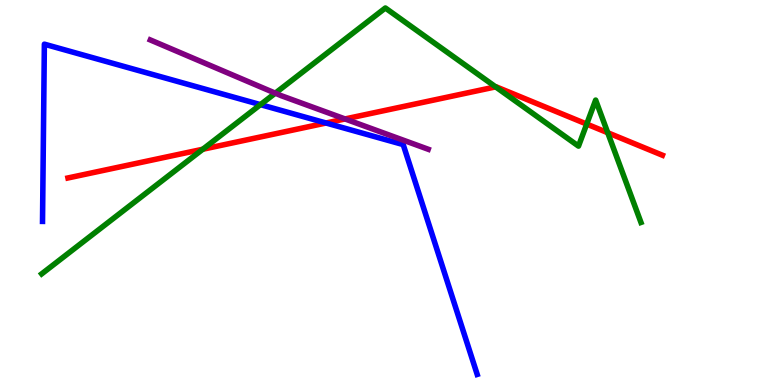[{'lines': ['blue', 'red'], 'intersections': [{'x': 4.21, 'y': 6.81}]}, {'lines': ['green', 'red'], 'intersections': [{'x': 2.62, 'y': 6.12}, {'x': 6.4, 'y': 7.74}, {'x': 7.57, 'y': 6.78}, {'x': 7.84, 'y': 6.55}]}, {'lines': ['purple', 'red'], 'intersections': [{'x': 4.45, 'y': 6.91}]}, {'lines': ['blue', 'green'], 'intersections': [{'x': 3.36, 'y': 7.28}]}, {'lines': ['blue', 'purple'], 'intersections': []}, {'lines': ['green', 'purple'], 'intersections': [{'x': 3.55, 'y': 7.58}]}]